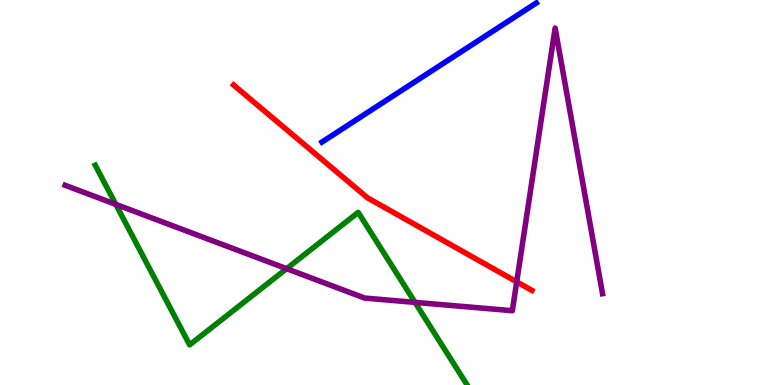[{'lines': ['blue', 'red'], 'intersections': []}, {'lines': ['green', 'red'], 'intersections': []}, {'lines': ['purple', 'red'], 'intersections': [{'x': 6.67, 'y': 2.68}]}, {'lines': ['blue', 'green'], 'intersections': []}, {'lines': ['blue', 'purple'], 'intersections': []}, {'lines': ['green', 'purple'], 'intersections': [{'x': 1.49, 'y': 4.69}, {'x': 3.7, 'y': 3.02}, {'x': 5.35, 'y': 2.15}]}]